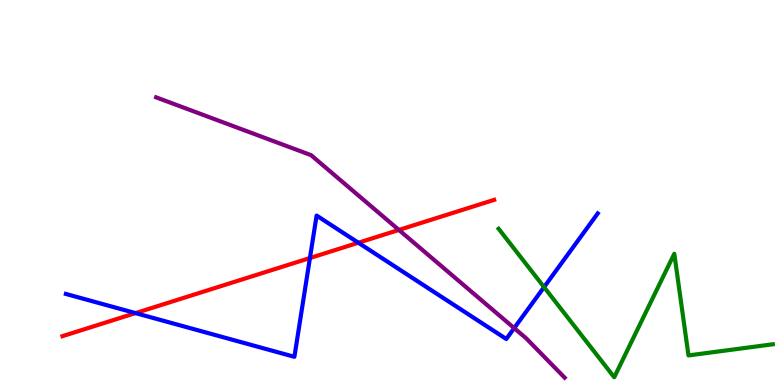[{'lines': ['blue', 'red'], 'intersections': [{'x': 1.75, 'y': 1.87}, {'x': 4.0, 'y': 3.3}, {'x': 4.62, 'y': 3.7}]}, {'lines': ['green', 'red'], 'intersections': []}, {'lines': ['purple', 'red'], 'intersections': [{'x': 5.15, 'y': 4.03}]}, {'lines': ['blue', 'green'], 'intersections': [{'x': 7.02, 'y': 2.54}]}, {'lines': ['blue', 'purple'], 'intersections': [{'x': 6.63, 'y': 1.48}]}, {'lines': ['green', 'purple'], 'intersections': []}]